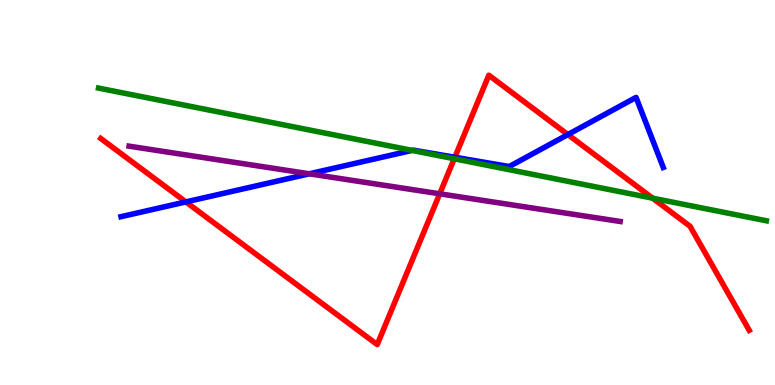[{'lines': ['blue', 'red'], 'intersections': [{'x': 2.4, 'y': 4.76}, {'x': 5.87, 'y': 5.92}, {'x': 7.33, 'y': 6.5}]}, {'lines': ['green', 'red'], 'intersections': [{'x': 5.86, 'y': 5.88}, {'x': 8.42, 'y': 4.85}]}, {'lines': ['purple', 'red'], 'intersections': [{'x': 5.67, 'y': 4.97}]}, {'lines': ['blue', 'green'], 'intersections': [{'x': 5.32, 'y': 6.09}]}, {'lines': ['blue', 'purple'], 'intersections': [{'x': 3.99, 'y': 5.49}]}, {'lines': ['green', 'purple'], 'intersections': []}]